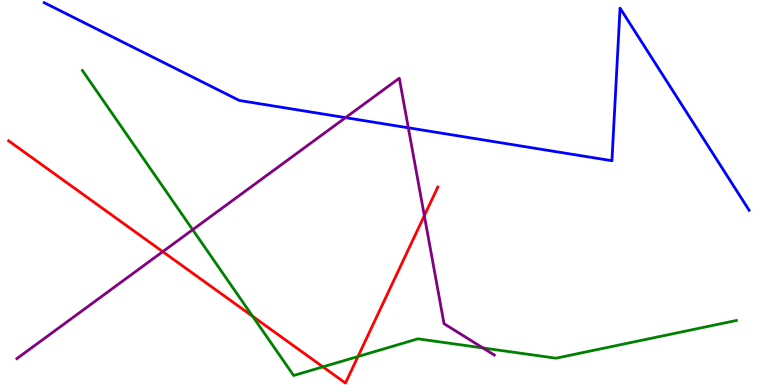[{'lines': ['blue', 'red'], 'intersections': []}, {'lines': ['green', 'red'], 'intersections': [{'x': 3.26, 'y': 1.78}, {'x': 4.17, 'y': 0.471}, {'x': 4.62, 'y': 0.74}]}, {'lines': ['purple', 'red'], 'intersections': [{'x': 2.1, 'y': 3.46}, {'x': 5.48, 'y': 4.4}]}, {'lines': ['blue', 'green'], 'intersections': []}, {'lines': ['blue', 'purple'], 'intersections': [{'x': 4.46, 'y': 6.94}, {'x': 5.27, 'y': 6.68}]}, {'lines': ['green', 'purple'], 'intersections': [{'x': 2.49, 'y': 4.03}, {'x': 6.23, 'y': 0.962}]}]